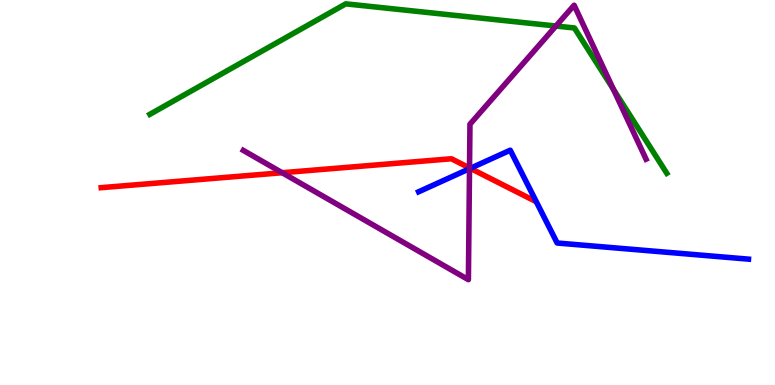[{'lines': ['blue', 'red'], 'intersections': [{'x': 6.07, 'y': 5.63}]}, {'lines': ['green', 'red'], 'intersections': []}, {'lines': ['purple', 'red'], 'intersections': [{'x': 3.64, 'y': 5.51}, {'x': 6.06, 'y': 5.64}]}, {'lines': ['blue', 'green'], 'intersections': []}, {'lines': ['blue', 'purple'], 'intersections': [{'x': 6.06, 'y': 5.62}]}, {'lines': ['green', 'purple'], 'intersections': [{'x': 7.17, 'y': 9.32}, {'x': 7.92, 'y': 7.68}]}]